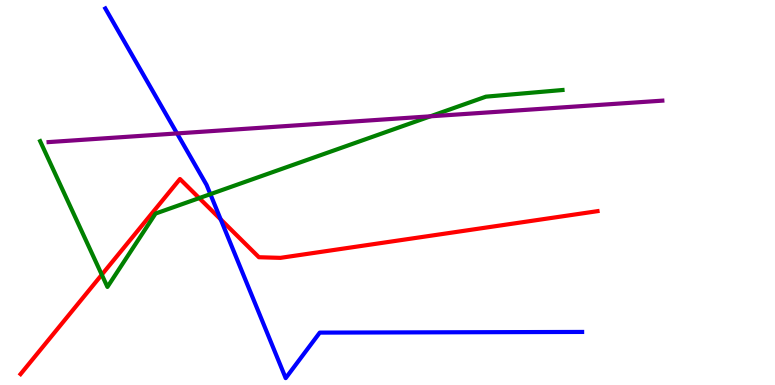[{'lines': ['blue', 'red'], 'intersections': [{'x': 2.85, 'y': 4.3}]}, {'lines': ['green', 'red'], 'intersections': [{'x': 1.31, 'y': 2.86}, {'x': 2.57, 'y': 4.85}]}, {'lines': ['purple', 'red'], 'intersections': []}, {'lines': ['blue', 'green'], 'intersections': [{'x': 2.71, 'y': 4.96}]}, {'lines': ['blue', 'purple'], 'intersections': [{'x': 2.28, 'y': 6.53}]}, {'lines': ['green', 'purple'], 'intersections': [{'x': 5.55, 'y': 6.98}]}]